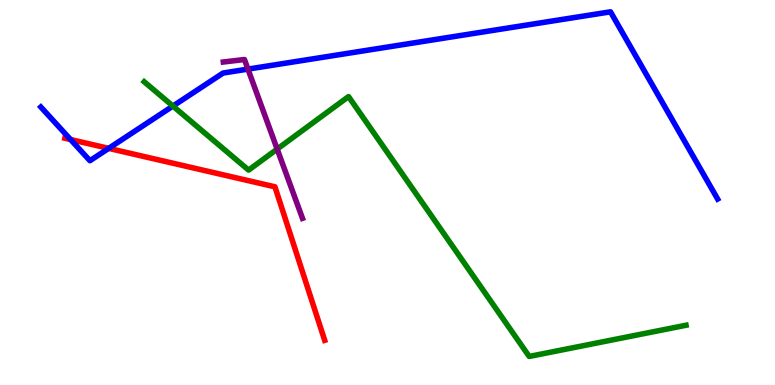[{'lines': ['blue', 'red'], 'intersections': [{'x': 0.911, 'y': 6.38}, {'x': 1.4, 'y': 6.15}]}, {'lines': ['green', 'red'], 'intersections': []}, {'lines': ['purple', 'red'], 'intersections': []}, {'lines': ['blue', 'green'], 'intersections': [{'x': 2.23, 'y': 7.24}]}, {'lines': ['blue', 'purple'], 'intersections': [{'x': 3.2, 'y': 8.2}]}, {'lines': ['green', 'purple'], 'intersections': [{'x': 3.58, 'y': 6.13}]}]